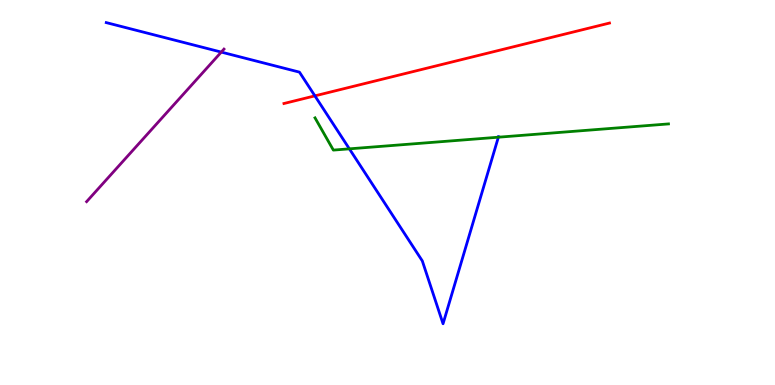[{'lines': ['blue', 'red'], 'intersections': [{'x': 4.06, 'y': 7.51}]}, {'lines': ['green', 'red'], 'intersections': []}, {'lines': ['purple', 'red'], 'intersections': []}, {'lines': ['blue', 'green'], 'intersections': [{'x': 4.51, 'y': 6.13}, {'x': 6.43, 'y': 6.44}]}, {'lines': ['blue', 'purple'], 'intersections': [{'x': 2.86, 'y': 8.65}]}, {'lines': ['green', 'purple'], 'intersections': []}]